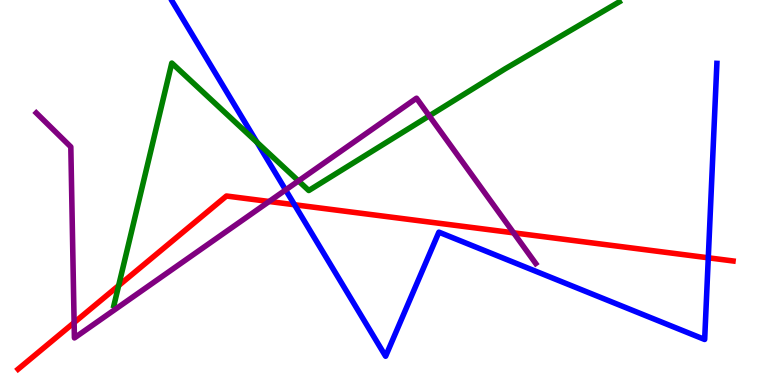[{'lines': ['blue', 'red'], 'intersections': [{'x': 3.8, 'y': 4.68}, {'x': 9.14, 'y': 3.3}]}, {'lines': ['green', 'red'], 'intersections': [{'x': 1.53, 'y': 2.58}]}, {'lines': ['purple', 'red'], 'intersections': [{'x': 0.956, 'y': 1.62}, {'x': 3.47, 'y': 4.77}, {'x': 6.63, 'y': 3.95}]}, {'lines': ['blue', 'green'], 'intersections': [{'x': 3.32, 'y': 6.3}]}, {'lines': ['blue', 'purple'], 'intersections': [{'x': 3.69, 'y': 5.07}]}, {'lines': ['green', 'purple'], 'intersections': [{'x': 3.85, 'y': 5.3}, {'x': 5.54, 'y': 6.99}]}]